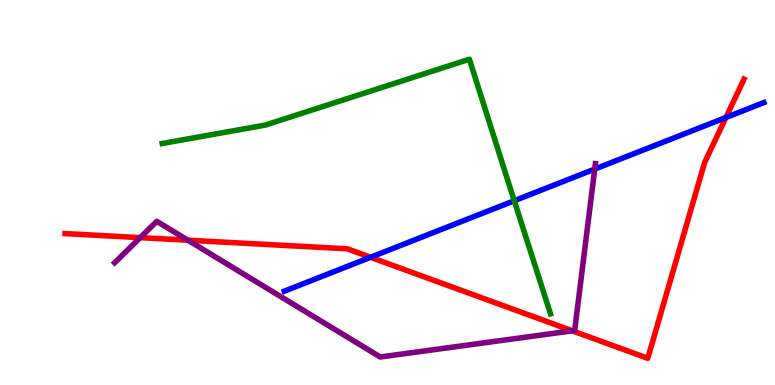[{'lines': ['blue', 'red'], 'intersections': [{'x': 4.78, 'y': 3.32}, {'x': 9.37, 'y': 6.95}]}, {'lines': ['green', 'red'], 'intersections': []}, {'lines': ['purple', 'red'], 'intersections': [{'x': 1.81, 'y': 3.83}, {'x': 2.42, 'y': 3.76}, {'x': 7.38, 'y': 1.41}]}, {'lines': ['blue', 'green'], 'intersections': [{'x': 6.64, 'y': 4.79}]}, {'lines': ['blue', 'purple'], 'intersections': [{'x': 7.67, 'y': 5.61}]}, {'lines': ['green', 'purple'], 'intersections': []}]